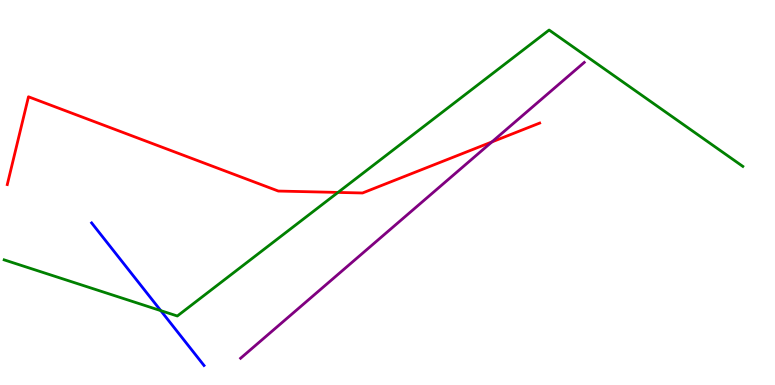[{'lines': ['blue', 'red'], 'intersections': []}, {'lines': ['green', 'red'], 'intersections': [{'x': 4.36, 'y': 5.0}]}, {'lines': ['purple', 'red'], 'intersections': [{'x': 6.35, 'y': 6.31}]}, {'lines': ['blue', 'green'], 'intersections': [{'x': 2.07, 'y': 1.93}]}, {'lines': ['blue', 'purple'], 'intersections': []}, {'lines': ['green', 'purple'], 'intersections': []}]